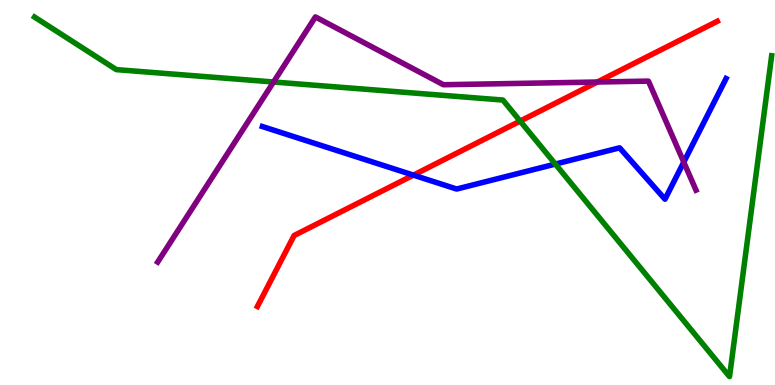[{'lines': ['blue', 'red'], 'intersections': [{'x': 5.33, 'y': 5.45}]}, {'lines': ['green', 'red'], 'intersections': [{'x': 6.71, 'y': 6.85}]}, {'lines': ['purple', 'red'], 'intersections': [{'x': 7.71, 'y': 7.87}]}, {'lines': ['blue', 'green'], 'intersections': [{'x': 7.17, 'y': 5.74}]}, {'lines': ['blue', 'purple'], 'intersections': [{'x': 8.82, 'y': 5.79}]}, {'lines': ['green', 'purple'], 'intersections': [{'x': 3.53, 'y': 7.87}]}]